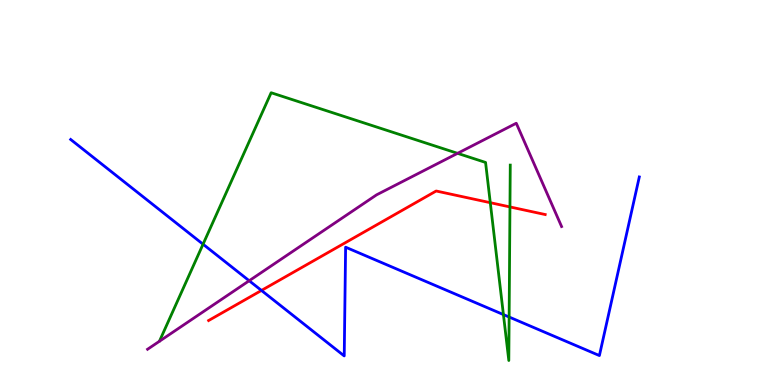[{'lines': ['blue', 'red'], 'intersections': [{'x': 3.37, 'y': 2.46}]}, {'lines': ['green', 'red'], 'intersections': [{'x': 6.33, 'y': 4.74}, {'x': 6.58, 'y': 4.63}]}, {'lines': ['purple', 'red'], 'intersections': []}, {'lines': ['blue', 'green'], 'intersections': [{'x': 2.62, 'y': 3.66}, {'x': 6.5, 'y': 1.83}, {'x': 6.57, 'y': 1.77}]}, {'lines': ['blue', 'purple'], 'intersections': [{'x': 3.22, 'y': 2.71}]}, {'lines': ['green', 'purple'], 'intersections': [{'x': 5.9, 'y': 6.02}]}]